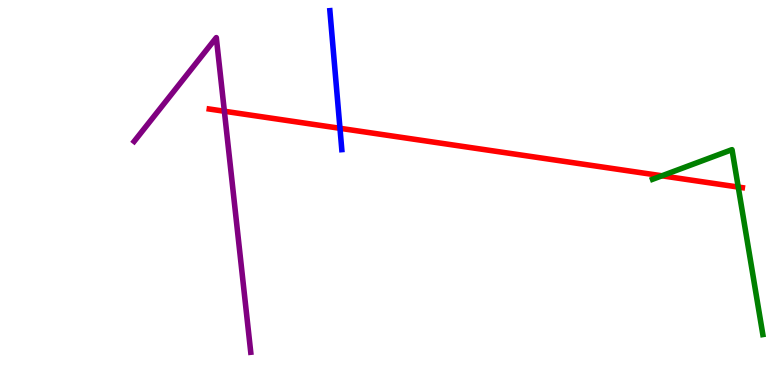[{'lines': ['blue', 'red'], 'intersections': [{'x': 4.39, 'y': 6.67}]}, {'lines': ['green', 'red'], 'intersections': [{'x': 8.54, 'y': 5.43}, {'x': 9.53, 'y': 5.14}]}, {'lines': ['purple', 'red'], 'intersections': [{'x': 2.9, 'y': 7.11}]}, {'lines': ['blue', 'green'], 'intersections': []}, {'lines': ['blue', 'purple'], 'intersections': []}, {'lines': ['green', 'purple'], 'intersections': []}]